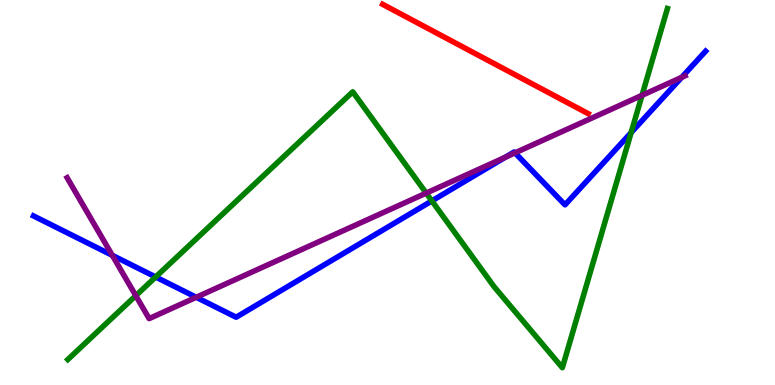[{'lines': ['blue', 'red'], 'intersections': []}, {'lines': ['green', 'red'], 'intersections': []}, {'lines': ['purple', 'red'], 'intersections': []}, {'lines': ['blue', 'green'], 'intersections': [{'x': 2.01, 'y': 2.81}, {'x': 5.57, 'y': 4.78}, {'x': 8.14, 'y': 6.56}]}, {'lines': ['blue', 'purple'], 'intersections': [{'x': 1.45, 'y': 3.37}, {'x': 2.53, 'y': 2.28}, {'x': 6.52, 'y': 5.91}, {'x': 6.65, 'y': 6.03}, {'x': 8.8, 'y': 7.99}]}, {'lines': ['green', 'purple'], 'intersections': [{'x': 1.75, 'y': 2.32}, {'x': 5.5, 'y': 4.98}, {'x': 8.28, 'y': 7.52}]}]